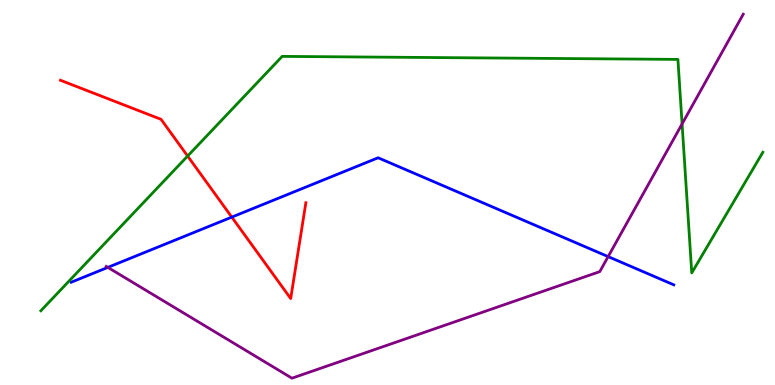[{'lines': ['blue', 'red'], 'intersections': [{'x': 2.99, 'y': 4.36}]}, {'lines': ['green', 'red'], 'intersections': [{'x': 2.42, 'y': 5.95}]}, {'lines': ['purple', 'red'], 'intersections': []}, {'lines': ['blue', 'green'], 'intersections': []}, {'lines': ['blue', 'purple'], 'intersections': [{'x': 1.39, 'y': 3.05}, {'x': 7.85, 'y': 3.33}]}, {'lines': ['green', 'purple'], 'intersections': [{'x': 8.8, 'y': 6.78}]}]